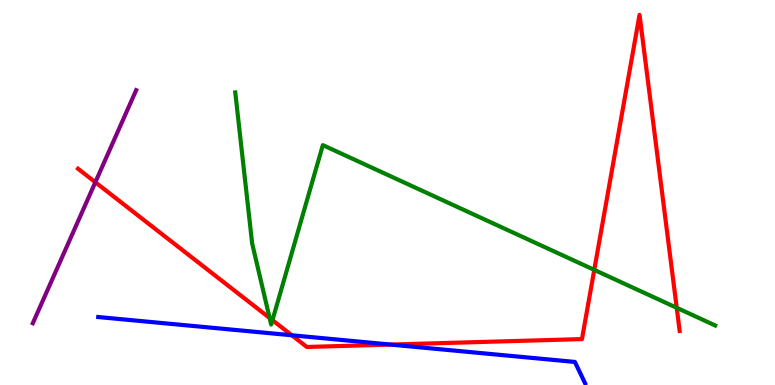[{'lines': ['blue', 'red'], 'intersections': [{'x': 3.77, 'y': 1.29}, {'x': 5.04, 'y': 1.05}]}, {'lines': ['green', 'red'], 'intersections': [{'x': 3.48, 'y': 1.74}, {'x': 3.52, 'y': 1.68}, {'x': 7.67, 'y': 2.99}, {'x': 8.73, 'y': 2.01}]}, {'lines': ['purple', 'red'], 'intersections': [{'x': 1.23, 'y': 5.27}]}, {'lines': ['blue', 'green'], 'intersections': []}, {'lines': ['blue', 'purple'], 'intersections': []}, {'lines': ['green', 'purple'], 'intersections': []}]